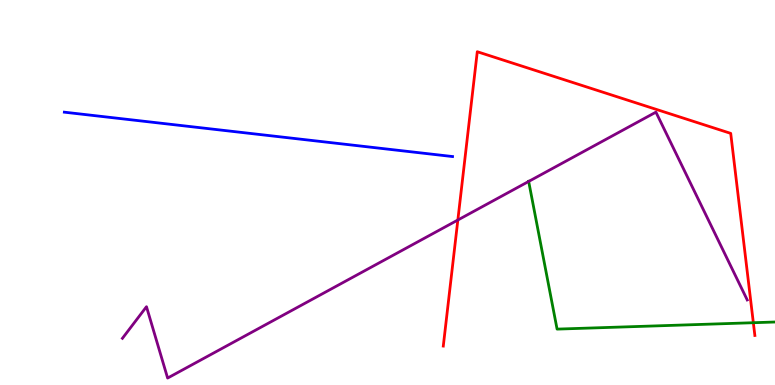[{'lines': ['blue', 'red'], 'intersections': []}, {'lines': ['green', 'red'], 'intersections': [{'x': 9.72, 'y': 1.62}]}, {'lines': ['purple', 'red'], 'intersections': [{'x': 5.91, 'y': 4.29}]}, {'lines': ['blue', 'green'], 'intersections': []}, {'lines': ['blue', 'purple'], 'intersections': []}, {'lines': ['green', 'purple'], 'intersections': [{'x': 6.82, 'y': 5.29}]}]